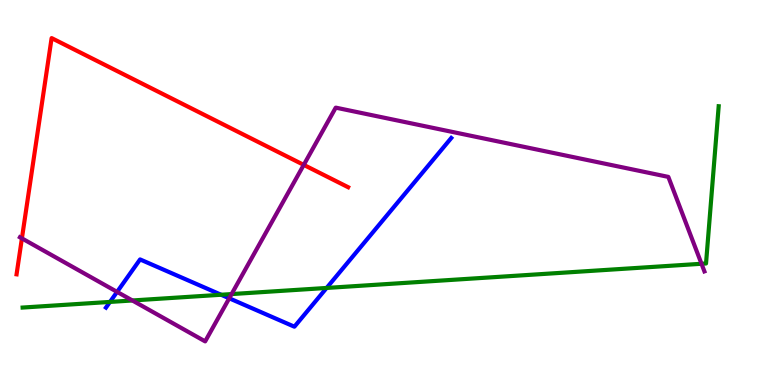[{'lines': ['blue', 'red'], 'intersections': []}, {'lines': ['green', 'red'], 'intersections': []}, {'lines': ['purple', 'red'], 'intersections': [{'x': 0.283, 'y': 3.81}, {'x': 3.92, 'y': 5.72}]}, {'lines': ['blue', 'green'], 'intersections': [{'x': 1.42, 'y': 2.16}, {'x': 2.85, 'y': 2.34}, {'x': 4.21, 'y': 2.52}]}, {'lines': ['blue', 'purple'], 'intersections': [{'x': 1.51, 'y': 2.42}, {'x': 2.96, 'y': 2.25}]}, {'lines': ['green', 'purple'], 'intersections': [{'x': 1.71, 'y': 2.2}, {'x': 2.99, 'y': 2.36}, {'x': 9.05, 'y': 3.15}]}]